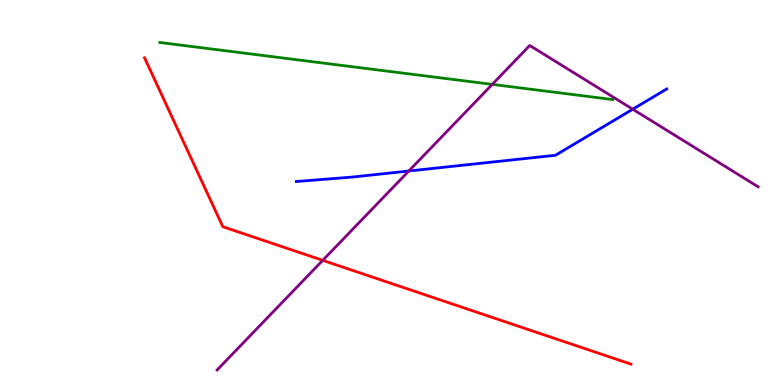[{'lines': ['blue', 'red'], 'intersections': []}, {'lines': ['green', 'red'], 'intersections': []}, {'lines': ['purple', 'red'], 'intersections': [{'x': 4.16, 'y': 3.24}]}, {'lines': ['blue', 'green'], 'intersections': []}, {'lines': ['blue', 'purple'], 'intersections': [{'x': 5.27, 'y': 5.56}, {'x': 8.16, 'y': 7.16}]}, {'lines': ['green', 'purple'], 'intersections': [{'x': 6.35, 'y': 7.81}]}]